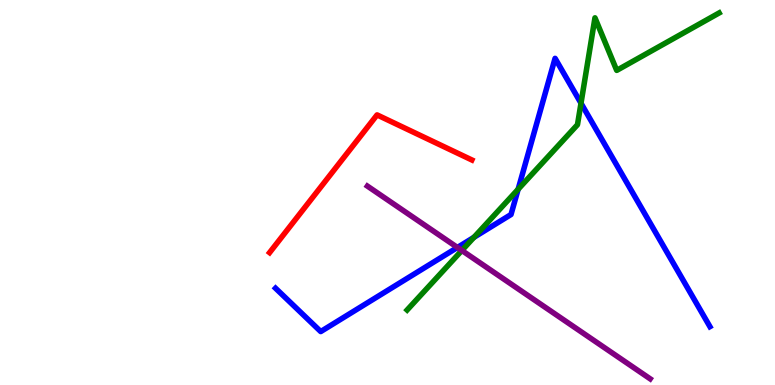[{'lines': ['blue', 'red'], 'intersections': []}, {'lines': ['green', 'red'], 'intersections': []}, {'lines': ['purple', 'red'], 'intersections': []}, {'lines': ['blue', 'green'], 'intersections': [{'x': 6.12, 'y': 3.84}, {'x': 6.69, 'y': 5.08}, {'x': 7.5, 'y': 7.32}]}, {'lines': ['blue', 'purple'], 'intersections': [{'x': 5.9, 'y': 3.57}]}, {'lines': ['green', 'purple'], 'intersections': [{'x': 5.96, 'y': 3.49}]}]